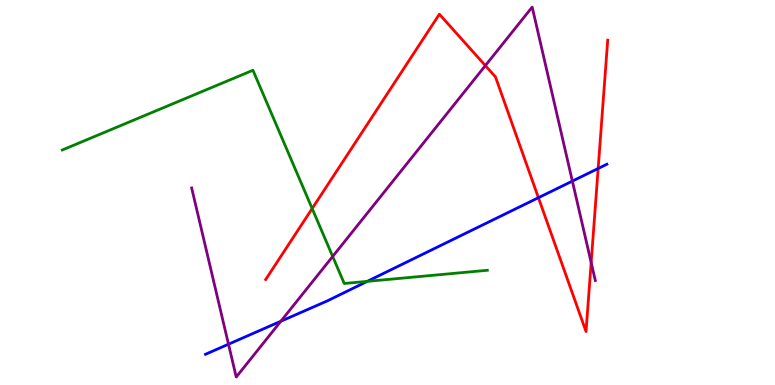[{'lines': ['blue', 'red'], 'intersections': [{'x': 6.95, 'y': 4.86}, {'x': 7.72, 'y': 5.62}]}, {'lines': ['green', 'red'], 'intersections': [{'x': 4.03, 'y': 4.58}]}, {'lines': ['purple', 'red'], 'intersections': [{'x': 6.26, 'y': 8.3}, {'x': 7.63, 'y': 3.18}]}, {'lines': ['blue', 'green'], 'intersections': [{'x': 4.74, 'y': 2.69}]}, {'lines': ['blue', 'purple'], 'intersections': [{'x': 2.95, 'y': 1.06}, {'x': 3.62, 'y': 1.66}, {'x': 7.39, 'y': 5.3}]}, {'lines': ['green', 'purple'], 'intersections': [{'x': 4.29, 'y': 3.34}]}]